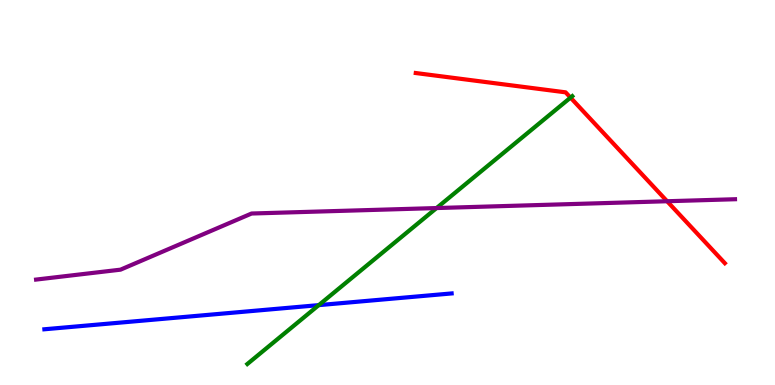[{'lines': ['blue', 'red'], 'intersections': []}, {'lines': ['green', 'red'], 'intersections': [{'x': 7.36, 'y': 7.46}]}, {'lines': ['purple', 'red'], 'intersections': [{'x': 8.61, 'y': 4.77}]}, {'lines': ['blue', 'green'], 'intersections': [{'x': 4.11, 'y': 2.07}]}, {'lines': ['blue', 'purple'], 'intersections': []}, {'lines': ['green', 'purple'], 'intersections': [{'x': 5.63, 'y': 4.6}]}]